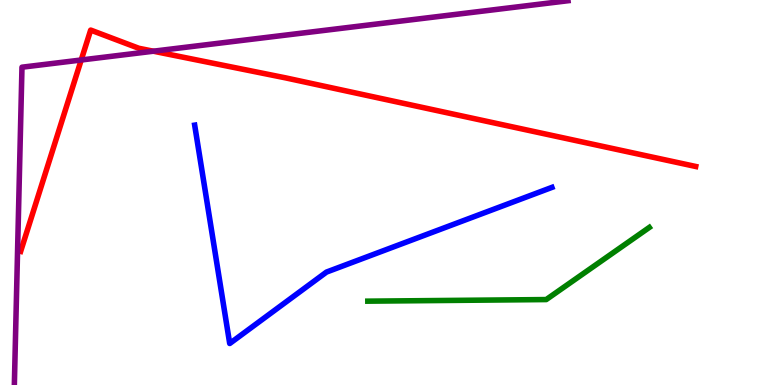[{'lines': ['blue', 'red'], 'intersections': []}, {'lines': ['green', 'red'], 'intersections': []}, {'lines': ['purple', 'red'], 'intersections': [{'x': 1.05, 'y': 8.44}, {'x': 1.98, 'y': 8.67}]}, {'lines': ['blue', 'green'], 'intersections': []}, {'lines': ['blue', 'purple'], 'intersections': []}, {'lines': ['green', 'purple'], 'intersections': []}]